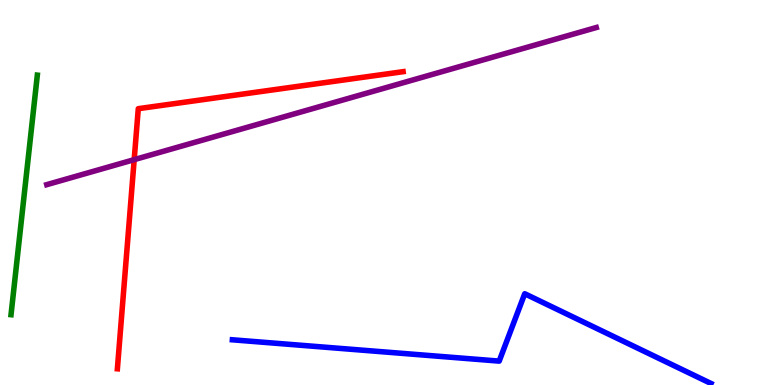[{'lines': ['blue', 'red'], 'intersections': []}, {'lines': ['green', 'red'], 'intersections': []}, {'lines': ['purple', 'red'], 'intersections': [{'x': 1.73, 'y': 5.85}]}, {'lines': ['blue', 'green'], 'intersections': []}, {'lines': ['blue', 'purple'], 'intersections': []}, {'lines': ['green', 'purple'], 'intersections': []}]